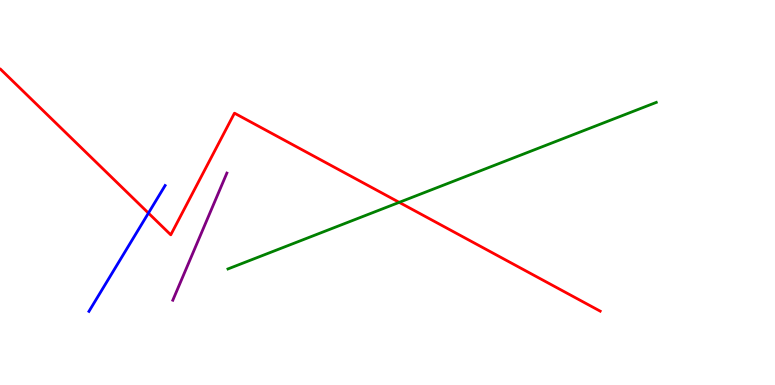[{'lines': ['blue', 'red'], 'intersections': [{'x': 1.92, 'y': 4.47}]}, {'lines': ['green', 'red'], 'intersections': [{'x': 5.15, 'y': 4.74}]}, {'lines': ['purple', 'red'], 'intersections': []}, {'lines': ['blue', 'green'], 'intersections': []}, {'lines': ['blue', 'purple'], 'intersections': []}, {'lines': ['green', 'purple'], 'intersections': []}]